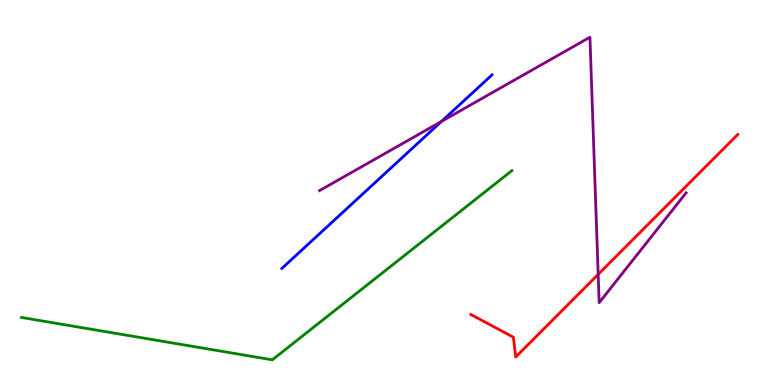[{'lines': ['blue', 'red'], 'intersections': []}, {'lines': ['green', 'red'], 'intersections': []}, {'lines': ['purple', 'red'], 'intersections': [{'x': 7.72, 'y': 2.87}]}, {'lines': ['blue', 'green'], 'intersections': []}, {'lines': ['blue', 'purple'], 'intersections': [{'x': 5.7, 'y': 6.85}]}, {'lines': ['green', 'purple'], 'intersections': []}]